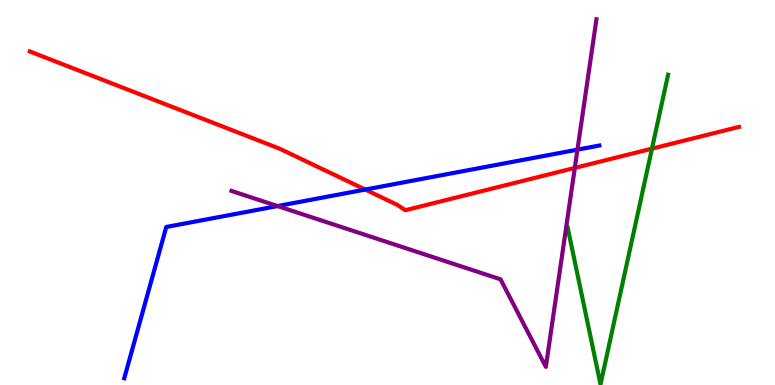[{'lines': ['blue', 'red'], 'intersections': [{'x': 4.71, 'y': 5.08}]}, {'lines': ['green', 'red'], 'intersections': [{'x': 8.41, 'y': 6.14}]}, {'lines': ['purple', 'red'], 'intersections': [{'x': 7.42, 'y': 5.64}]}, {'lines': ['blue', 'green'], 'intersections': []}, {'lines': ['blue', 'purple'], 'intersections': [{'x': 3.58, 'y': 4.65}, {'x': 7.45, 'y': 6.11}]}, {'lines': ['green', 'purple'], 'intersections': []}]